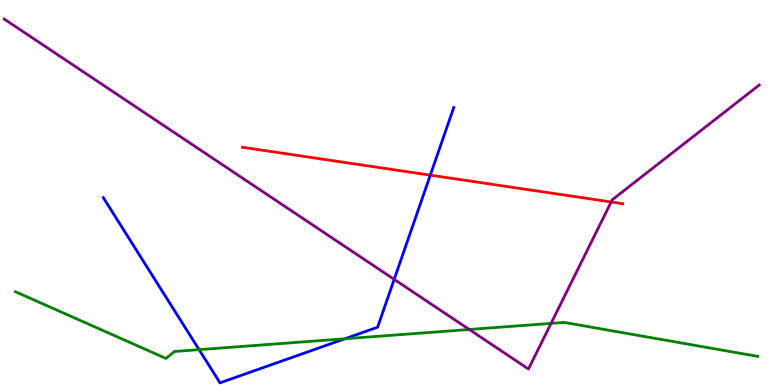[{'lines': ['blue', 'red'], 'intersections': [{'x': 5.55, 'y': 5.45}]}, {'lines': ['green', 'red'], 'intersections': []}, {'lines': ['purple', 'red'], 'intersections': [{'x': 7.89, 'y': 4.75}]}, {'lines': ['blue', 'green'], 'intersections': [{'x': 2.57, 'y': 0.918}, {'x': 4.45, 'y': 1.2}]}, {'lines': ['blue', 'purple'], 'intersections': [{'x': 5.09, 'y': 2.74}]}, {'lines': ['green', 'purple'], 'intersections': [{'x': 6.05, 'y': 1.44}, {'x': 7.11, 'y': 1.6}]}]